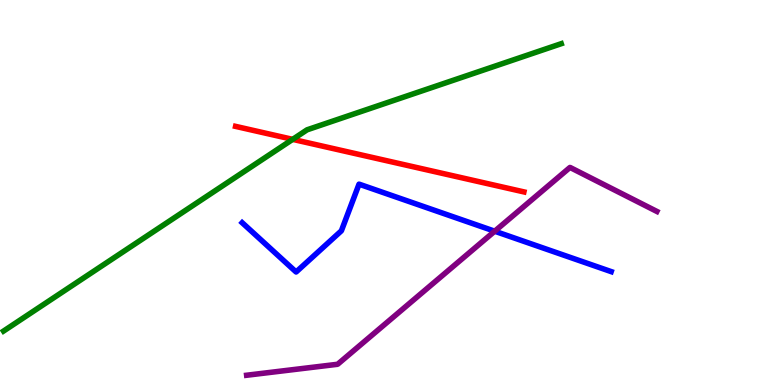[{'lines': ['blue', 'red'], 'intersections': []}, {'lines': ['green', 'red'], 'intersections': [{'x': 3.78, 'y': 6.38}]}, {'lines': ['purple', 'red'], 'intersections': []}, {'lines': ['blue', 'green'], 'intersections': []}, {'lines': ['blue', 'purple'], 'intersections': [{'x': 6.38, 'y': 3.99}]}, {'lines': ['green', 'purple'], 'intersections': []}]